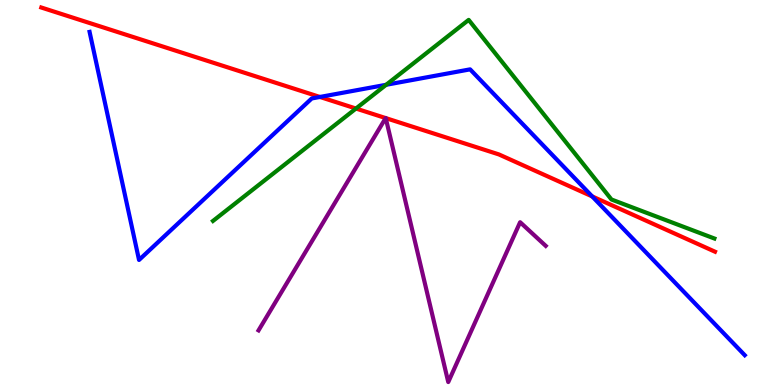[{'lines': ['blue', 'red'], 'intersections': [{'x': 4.13, 'y': 7.48}, {'x': 7.64, 'y': 4.9}]}, {'lines': ['green', 'red'], 'intersections': [{'x': 4.59, 'y': 7.18}]}, {'lines': ['purple', 'red'], 'intersections': [{'x': 4.98, 'y': 6.93}, {'x': 4.98, 'y': 6.93}]}, {'lines': ['blue', 'green'], 'intersections': [{'x': 4.98, 'y': 7.8}]}, {'lines': ['blue', 'purple'], 'intersections': []}, {'lines': ['green', 'purple'], 'intersections': []}]